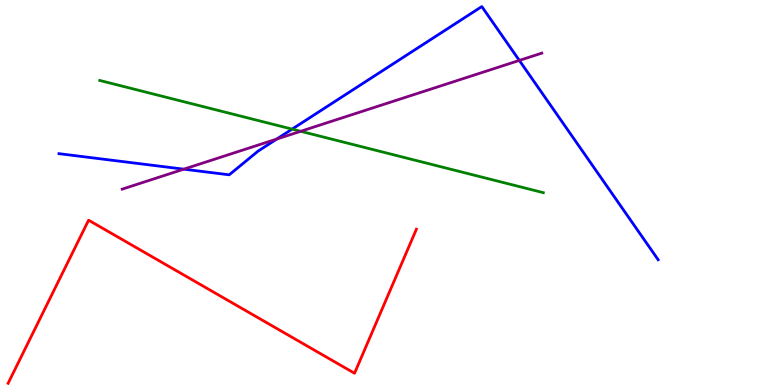[{'lines': ['blue', 'red'], 'intersections': []}, {'lines': ['green', 'red'], 'intersections': []}, {'lines': ['purple', 'red'], 'intersections': []}, {'lines': ['blue', 'green'], 'intersections': [{'x': 3.77, 'y': 6.65}]}, {'lines': ['blue', 'purple'], 'intersections': [{'x': 2.37, 'y': 5.61}, {'x': 3.57, 'y': 6.39}, {'x': 6.7, 'y': 8.43}]}, {'lines': ['green', 'purple'], 'intersections': [{'x': 3.88, 'y': 6.59}]}]